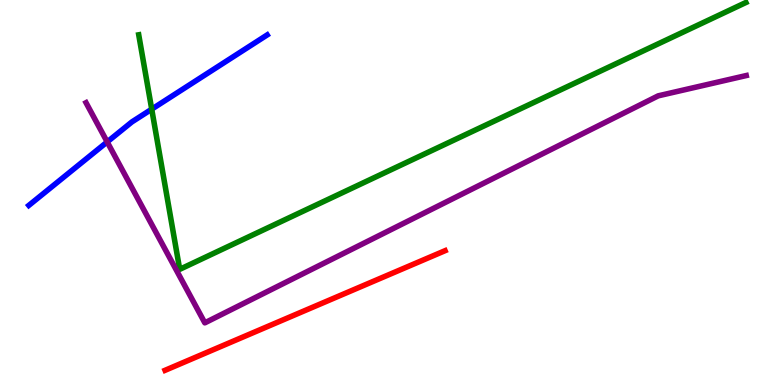[{'lines': ['blue', 'red'], 'intersections': []}, {'lines': ['green', 'red'], 'intersections': []}, {'lines': ['purple', 'red'], 'intersections': []}, {'lines': ['blue', 'green'], 'intersections': [{'x': 1.96, 'y': 7.16}]}, {'lines': ['blue', 'purple'], 'intersections': [{'x': 1.38, 'y': 6.31}]}, {'lines': ['green', 'purple'], 'intersections': []}]